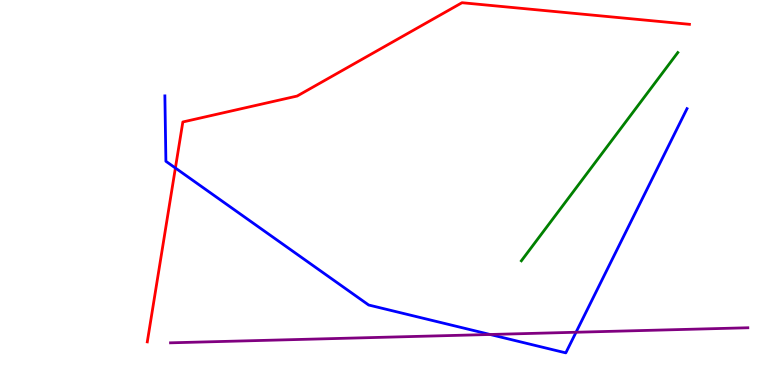[{'lines': ['blue', 'red'], 'intersections': [{'x': 2.26, 'y': 5.64}]}, {'lines': ['green', 'red'], 'intersections': []}, {'lines': ['purple', 'red'], 'intersections': []}, {'lines': ['blue', 'green'], 'intersections': []}, {'lines': ['blue', 'purple'], 'intersections': [{'x': 6.32, 'y': 1.31}, {'x': 7.43, 'y': 1.37}]}, {'lines': ['green', 'purple'], 'intersections': []}]